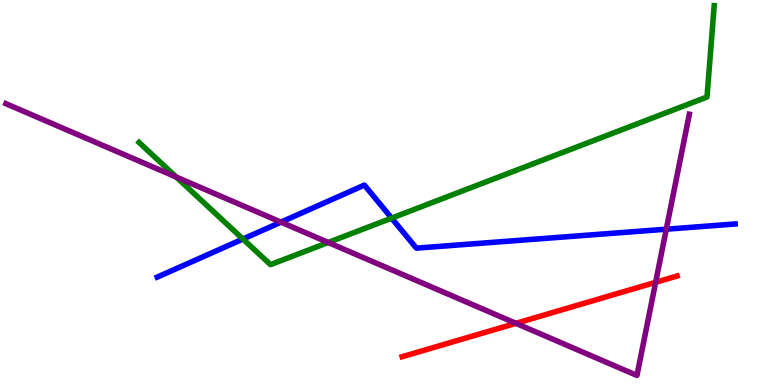[{'lines': ['blue', 'red'], 'intersections': []}, {'lines': ['green', 'red'], 'intersections': []}, {'lines': ['purple', 'red'], 'intersections': [{'x': 6.66, 'y': 1.6}, {'x': 8.46, 'y': 2.67}]}, {'lines': ['blue', 'green'], 'intersections': [{'x': 3.13, 'y': 3.79}, {'x': 5.05, 'y': 4.33}]}, {'lines': ['blue', 'purple'], 'intersections': [{'x': 3.63, 'y': 4.23}, {'x': 8.6, 'y': 4.05}]}, {'lines': ['green', 'purple'], 'intersections': [{'x': 2.27, 'y': 5.4}, {'x': 4.23, 'y': 3.7}]}]